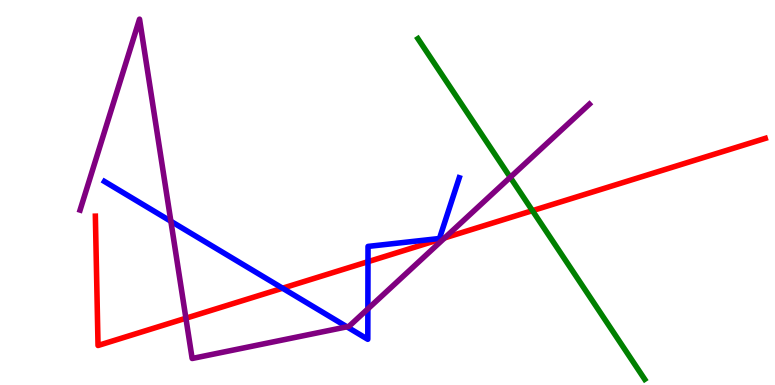[{'lines': ['blue', 'red'], 'intersections': [{'x': 3.65, 'y': 2.51}, {'x': 4.75, 'y': 3.2}]}, {'lines': ['green', 'red'], 'intersections': [{'x': 6.87, 'y': 4.53}]}, {'lines': ['purple', 'red'], 'intersections': [{'x': 2.4, 'y': 1.73}, {'x': 5.74, 'y': 3.82}]}, {'lines': ['blue', 'green'], 'intersections': []}, {'lines': ['blue', 'purple'], 'intersections': [{'x': 2.2, 'y': 4.25}, {'x': 4.48, 'y': 1.51}, {'x': 4.75, 'y': 1.98}]}, {'lines': ['green', 'purple'], 'intersections': [{'x': 6.58, 'y': 5.39}]}]